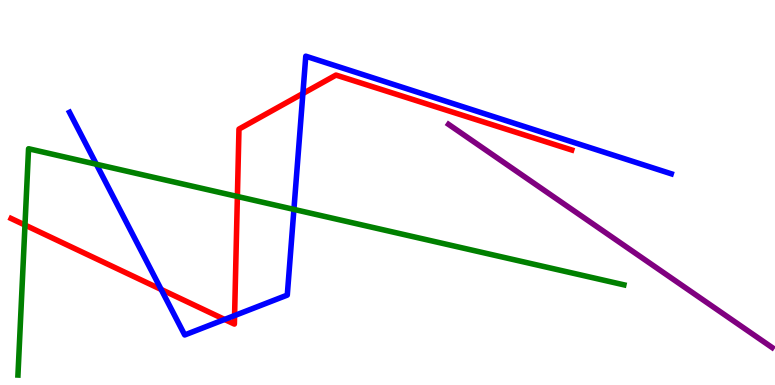[{'lines': ['blue', 'red'], 'intersections': [{'x': 2.08, 'y': 2.48}, {'x': 2.9, 'y': 1.7}, {'x': 3.03, 'y': 1.8}, {'x': 3.91, 'y': 7.57}]}, {'lines': ['green', 'red'], 'intersections': [{'x': 0.322, 'y': 4.15}, {'x': 3.06, 'y': 4.9}]}, {'lines': ['purple', 'red'], 'intersections': []}, {'lines': ['blue', 'green'], 'intersections': [{'x': 1.24, 'y': 5.73}, {'x': 3.79, 'y': 4.56}]}, {'lines': ['blue', 'purple'], 'intersections': []}, {'lines': ['green', 'purple'], 'intersections': []}]